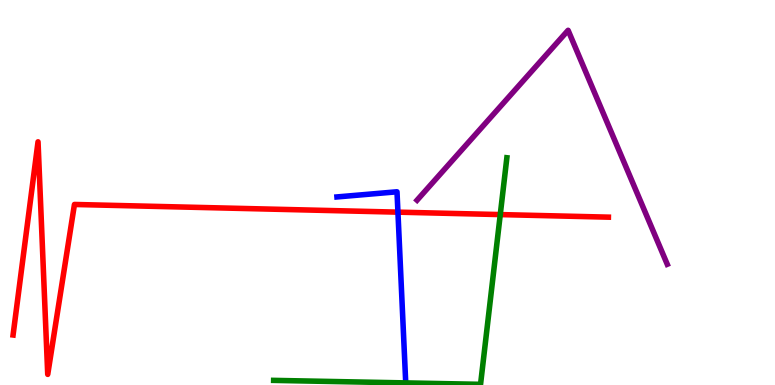[{'lines': ['blue', 'red'], 'intersections': [{'x': 5.13, 'y': 4.49}]}, {'lines': ['green', 'red'], 'intersections': [{'x': 6.46, 'y': 4.43}]}, {'lines': ['purple', 'red'], 'intersections': []}, {'lines': ['blue', 'green'], 'intersections': [{'x': 5.24, 'y': 0.0544}]}, {'lines': ['blue', 'purple'], 'intersections': []}, {'lines': ['green', 'purple'], 'intersections': []}]